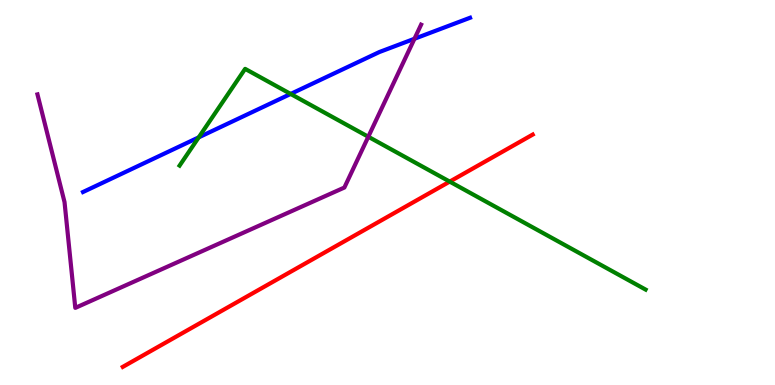[{'lines': ['blue', 'red'], 'intersections': []}, {'lines': ['green', 'red'], 'intersections': [{'x': 5.8, 'y': 5.28}]}, {'lines': ['purple', 'red'], 'intersections': []}, {'lines': ['blue', 'green'], 'intersections': [{'x': 2.56, 'y': 6.43}, {'x': 3.75, 'y': 7.56}]}, {'lines': ['blue', 'purple'], 'intersections': [{'x': 5.35, 'y': 8.99}]}, {'lines': ['green', 'purple'], 'intersections': [{'x': 4.75, 'y': 6.45}]}]